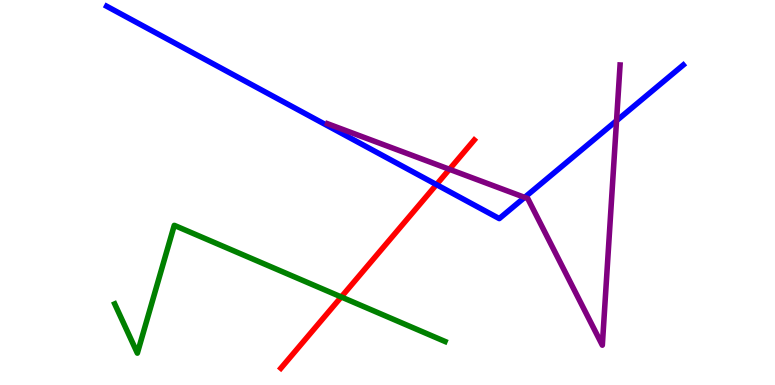[{'lines': ['blue', 'red'], 'intersections': [{'x': 5.63, 'y': 5.21}]}, {'lines': ['green', 'red'], 'intersections': [{'x': 4.4, 'y': 2.29}]}, {'lines': ['purple', 'red'], 'intersections': [{'x': 5.8, 'y': 5.6}]}, {'lines': ['blue', 'green'], 'intersections': []}, {'lines': ['blue', 'purple'], 'intersections': [{'x': 6.77, 'y': 4.87}, {'x': 7.96, 'y': 6.87}]}, {'lines': ['green', 'purple'], 'intersections': []}]